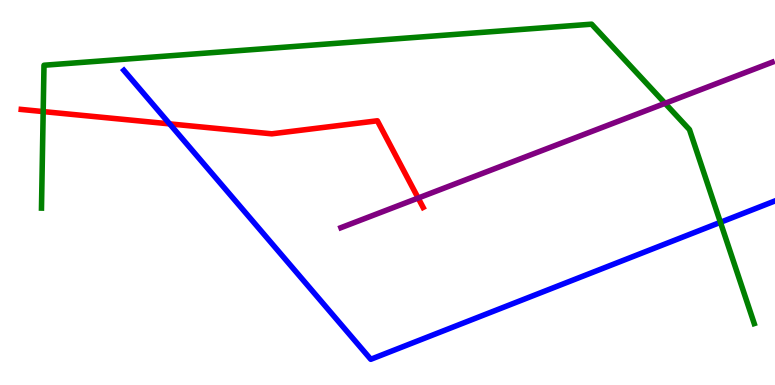[{'lines': ['blue', 'red'], 'intersections': [{'x': 2.19, 'y': 6.78}]}, {'lines': ['green', 'red'], 'intersections': [{'x': 0.557, 'y': 7.1}]}, {'lines': ['purple', 'red'], 'intersections': [{'x': 5.4, 'y': 4.86}]}, {'lines': ['blue', 'green'], 'intersections': [{'x': 9.3, 'y': 4.23}]}, {'lines': ['blue', 'purple'], 'intersections': []}, {'lines': ['green', 'purple'], 'intersections': [{'x': 8.58, 'y': 7.32}]}]